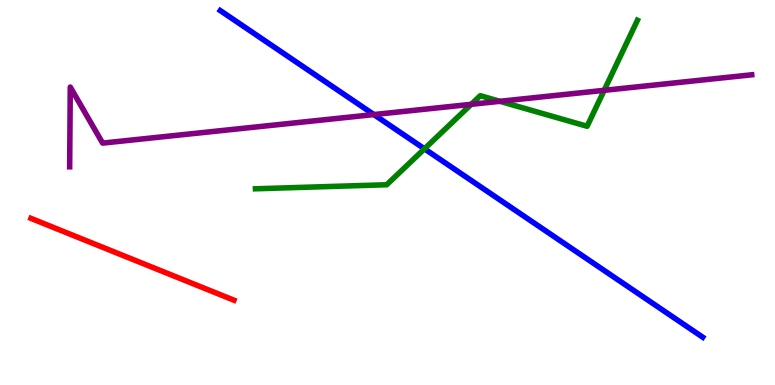[{'lines': ['blue', 'red'], 'intersections': []}, {'lines': ['green', 'red'], 'intersections': []}, {'lines': ['purple', 'red'], 'intersections': []}, {'lines': ['blue', 'green'], 'intersections': [{'x': 5.48, 'y': 6.13}]}, {'lines': ['blue', 'purple'], 'intersections': [{'x': 4.82, 'y': 7.02}]}, {'lines': ['green', 'purple'], 'intersections': [{'x': 6.08, 'y': 7.29}, {'x': 6.45, 'y': 7.37}, {'x': 7.8, 'y': 7.65}]}]